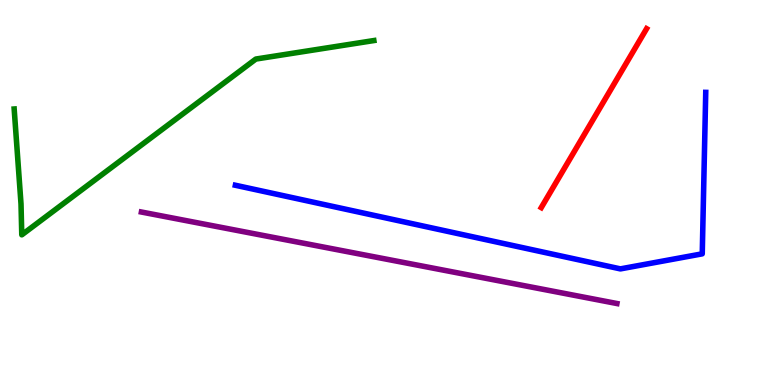[{'lines': ['blue', 'red'], 'intersections': []}, {'lines': ['green', 'red'], 'intersections': []}, {'lines': ['purple', 'red'], 'intersections': []}, {'lines': ['blue', 'green'], 'intersections': []}, {'lines': ['blue', 'purple'], 'intersections': []}, {'lines': ['green', 'purple'], 'intersections': []}]